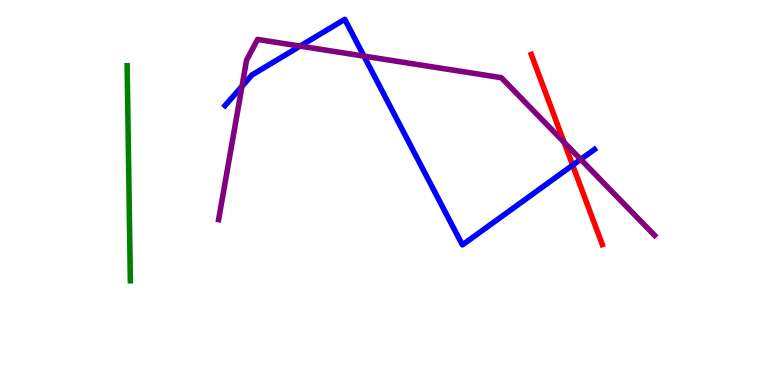[{'lines': ['blue', 'red'], 'intersections': [{'x': 7.39, 'y': 5.71}]}, {'lines': ['green', 'red'], 'intersections': []}, {'lines': ['purple', 'red'], 'intersections': [{'x': 7.28, 'y': 6.3}]}, {'lines': ['blue', 'green'], 'intersections': []}, {'lines': ['blue', 'purple'], 'intersections': [{'x': 3.12, 'y': 7.76}, {'x': 3.87, 'y': 8.8}, {'x': 4.7, 'y': 8.54}, {'x': 7.49, 'y': 5.86}]}, {'lines': ['green', 'purple'], 'intersections': []}]